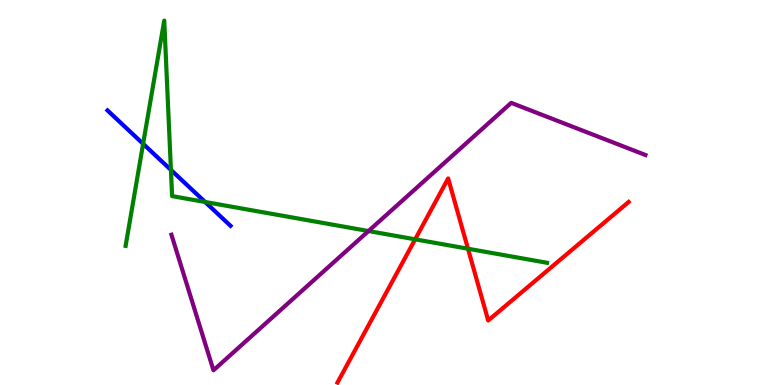[{'lines': ['blue', 'red'], 'intersections': []}, {'lines': ['green', 'red'], 'intersections': [{'x': 5.36, 'y': 3.78}, {'x': 6.04, 'y': 3.54}]}, {'lines': ['purple', 'red'], 'intersections': []}, {'lines': ['blue', 'green'], 'intersections': [{'x': 1.85, 'y': 6.26}, {'x': 2.21, 'y': 5.59}, {'x': 2.65, 'y': 4.75}]}, {'lines': ['blue', 'purple'], 'intersections': []}, {'lines': ['green', 'purple'], 'intersections': [{'x': 4.75, 'y': 4.0}]}]